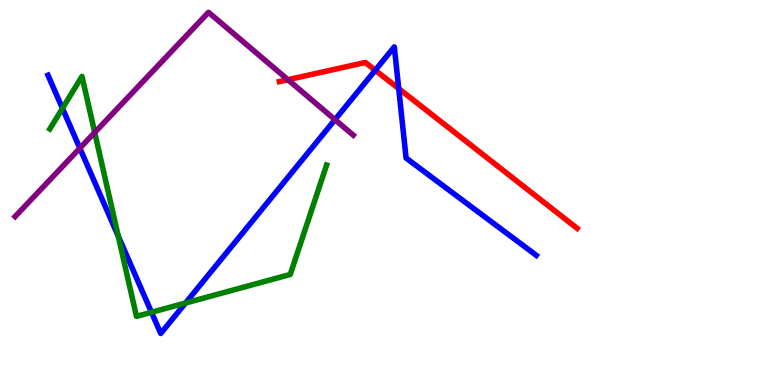[{'lines': ['blue', 'red'], 'intersections': [{'x': 4.84, 'y': 8.18}, {'x': 5.14, 'y': 7.7}]}, {'lines': ['green', 'red'], 'intersections': []}, {'lines': ['purple', 'red'], 'intersections': [{'x': 3.71, 'y': 7.93}]}, {'lines': ['blue', 'green'], 'intersections': [{'x': 0.806, 'y': 7.19}, {'x': 1.53, 'y': 3.86}, {'x': 1.95, 'y': 1.89}, {'x': 2.39, 'y': 2.13}]}, {'lines': ['blue', 'purple'], 'intersections': [{'x': 1.03, 'y': 6.15}, {'x': 4.32, 'y': 6.89}]}, {'lines': ['green', 'purple'], 'intersections': [{'x': 1.22, 'y': 6.56}]}]